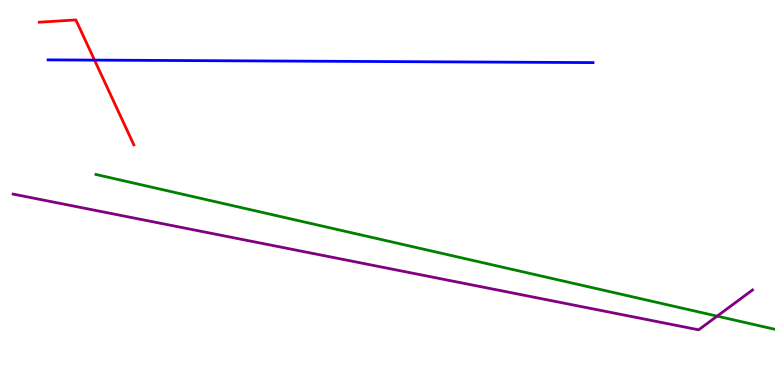[{'lines': ['blue', 'red'], 'intersections': [{'x': 1.22, 'y': 8.44}]}, {'lines': ['green', 'red'], 'intersections': []}, {'lines': ['purple', 'red'], 'intersections': []}, {'lines': ['blue', 'green'], 'intersections': []}, {'lines': ['blue', 'purple'], 'intersections': []}, {'lines': ['green', 'purple'], 'intersections': [{'x': 9.25, 'y': 1.79}]}]